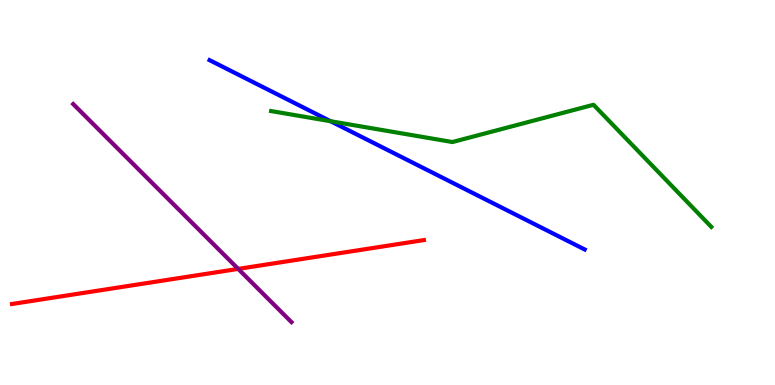[{'lines': ['blue', 'red'], 'intersections': []}, {'lines': ['green', 'red'], 'intersections': []}, {'lines': ['purple', 'red'], 'intersections': [{'x': 3.07, 'y': 3.02}]}, {'lines': ['blue', 'green'], 'intersections': [{'x': 4.27, 'y': 6.85}]}, {'lines': ['blue', 'purple'], 'intersections': []}, {'lines': ['green', 'purple'], 'intersections': []}]